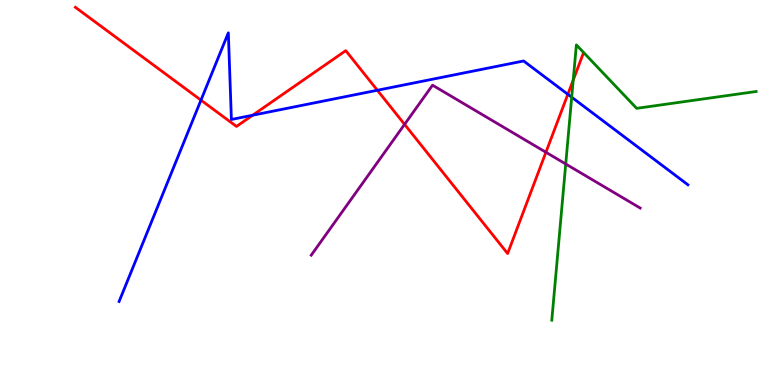[{'lines': ['blue', 'red'], 'intersections': [{'x': 2.59, 'y': 7.4}, {'x': 3.26, 'y': 7.01}, {'x': 4.87, 'y': 7.66}, {'x': 7.33, 'y': 7.55}]}, {'lines': ['green', 'red'], 'intersections': [{'x': 7.4, 'y': 7.92}]}, {'lines': ['purple', 'red'], 'intersections': [{'x': 5.22, 'y': 6.77}, {'x': 7.04, 'y': 6.05}]}, {'lines': ['blue', 'green'], 'intersections': [{'x': 7.38, 'y': 7.48}]}, {'lines': ['blue', 'purple'], 'intersections': []}, {'lines': ['green', 'purple'], 'intersections': [{'x': 7.3, 'y': 5.74}]}]